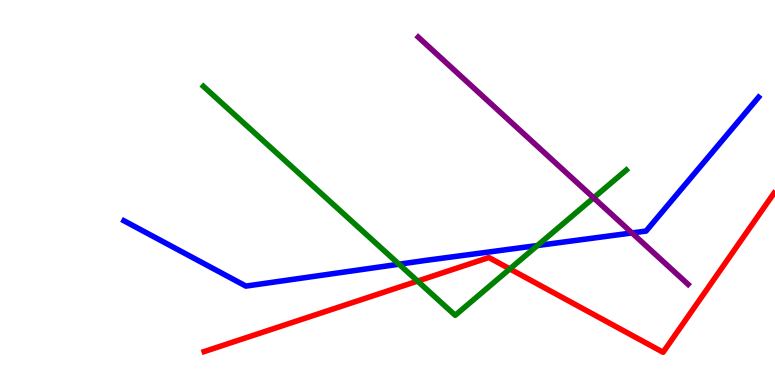[{'lines': ['blue', 'red'], 'intersections': []}, {'lines': ['green', 'red'], 'intersections': [{'x': 5.39, 'y': 2.7}, {'x': 6.58, 'y': 3.01}]}, {'lines': ['purple', 'red'], 'intersections': []}, {'lines': ['blue', 'green'], 'intersections': [{'x': 5.15, 'y': 3.14}, {'x': 6.93, 'y': 3.62}]}, {'lines': ['blue', 'purple'], 'intersections': [{'x': 8.15, 'y': 3.95}]}, {'lines': ['green', 'purple'], 'intersections': [{'x': 7.66, 'y': 4.86}]}]